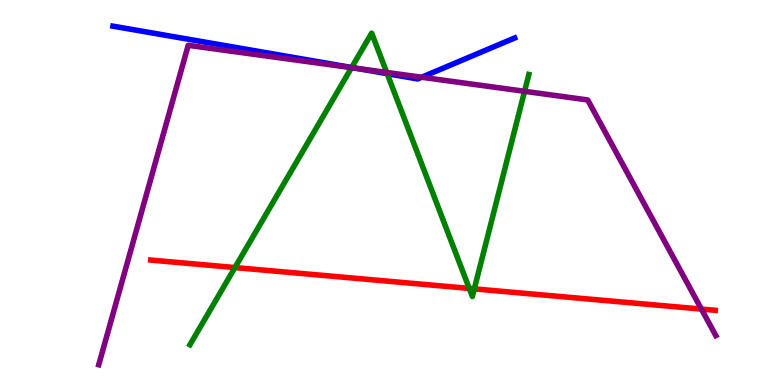[{'lines': ['blue', 'red'], 'intersections': []}, {'lines': ['green', 'red'], 'intersections': [{'x': 3.03, 'y': 3.05}, {'x': 6.05, 'y': 2.51}, {'x': 6.12, 'y': 2.5}]}, {'lines': ['purple', 'red'], 'intersections': [{'x': 9.05, 'y': 1.97}]}, {'lines': ['blue', 'green'], 'intersections': [{'x': 4.54, 'y': 8.25}, {'x': 5.0, 'y': 8.09}]}, {'lines': ['blue', 'purple'], 'intersections': [{'x': 4.59, 'y': 8.23}, {'x': 5.44, 'y': 7.99}]}, {'lines': ['green', 'purple'], 'intersections': [{'x': 4.54, 'y': 8.24}, {'x': 4.99, 'y': 8.12}, {'x': 6.77, 'y': 7.63}]}]